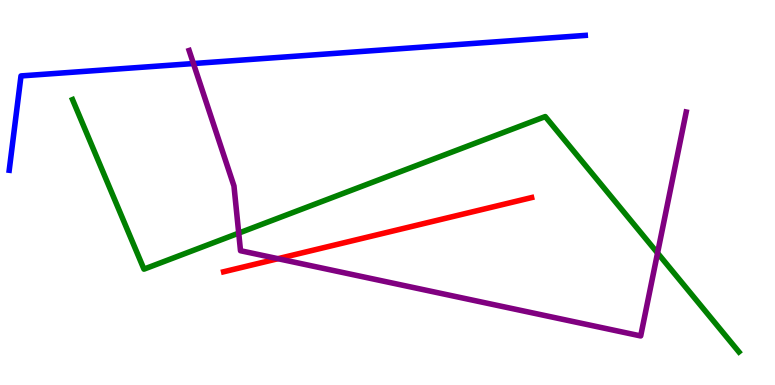[{'lines': ['blue', 'red'], 'intersections': []}, {'lines': ['green', 'red'], 'intersections': []}, {'lines': ['purple', 'red'], 'intersections': [{'x': 3.59, 'y': 3.28}]}, {'lines': ['blue', 'green'], 'intersections': []}, {'lines': ['blue', 'purple'], 'intersections': [{'x': 2.5, 'y': 8.35}]}, {'lines': ['green', 'purple'], 'intersections': [{'x': 3.08, 'y': 3.95}, {'x': 8.48, 'y': 3.43}]}]